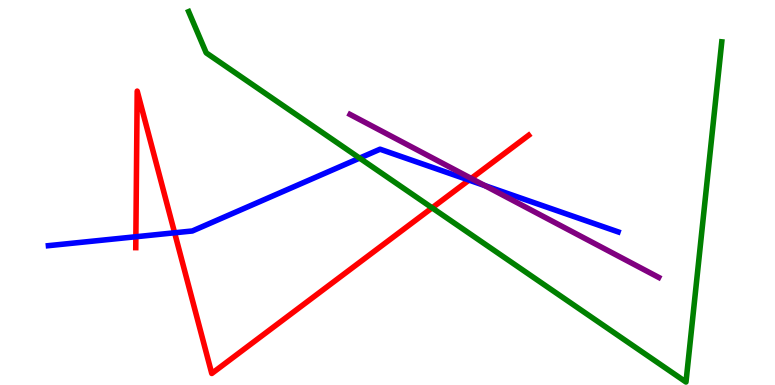[{'lines': ['blue', 'red'], 'intersections': [{'x': 1.75, 'y': 3.85}, {'x': 2.25, 'y': 3.95}, {'x': 6.05, 'y': 5.32}]}, {'lines': ['green', 'red'], 'intersections': [{'x': 5.58, 'y': 4.6}]}, {'lines': ['purple', 'red'], 'intersections': [{'x': 6.08, 'y': 5.37}]}, {'lines': ['blue', 'green'], 'intersections': [{'x': 4.64, 'y': 5.89}]}, {'lines': ['blue', 'purple'], 'intersections': [{'x': 6.26, 'y': 5.18}]}, {'lines': ['green', 'purple'], 'intersections': []}]